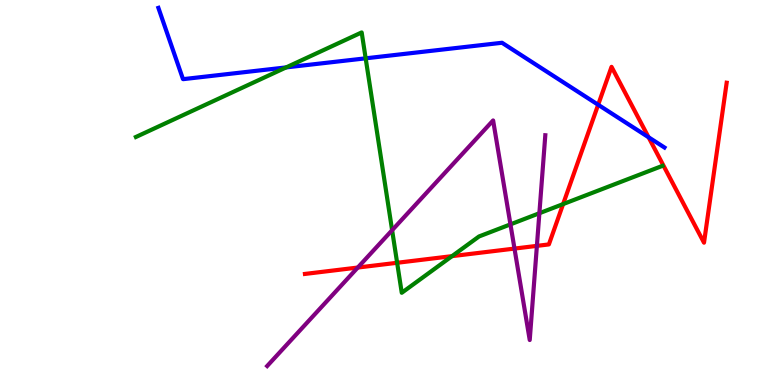[{'lines': ['blue', 'red'], 'intersections': [{'x': 7.72, 'y': 7.28}, {'x': 8.37, 'y': 6.43}]}, {'lines': ['green', 'red'], 'intersections': [{'x': 5.12, 'y': 3.17}, {'x': 5.83, 'y': 3.35}, {'x': 7.27, 'y': 4.7}]}, {'lines': ['purple', 'red'], 'intersections': [{'x': 4.62, 'y': 3.05}, {'x': 6.64, 'y': 3.54}, {'x': 6.93, 'y': 3.61}]}, {'lines': ['blue', 'green'], 'intersections': [{'x': 3.69, 'y': 8.25}, {'x': 4.72, 'y': 8.49}]}, {'lines': ['blue', 'purple'], 'intersections': []}, {'lines': ['green', 'purple'], 'intersections': [{'x': 5.06, 'y': 4.02}, {'x': 6.59, 'y': 4.17}, {'x': 6.96, 'y': 4.46}]}]